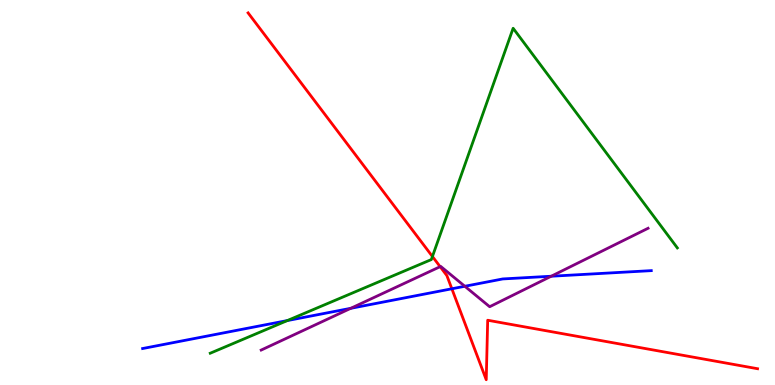[{'lines': ['blue', 'red'], 'intersections': [{'x': 5.83, 'y': 2.5}]}, {'lines': ['green', 'red'], 'intersections': [{'x': 5.58, 'y': 3.34}]}, {'lines': ['purple', 'red'], 'intersections': [{'x': 5.68, 'y': 3.07}]}, {'lines': ['blue', 'green'], 'intersections': [{'x': 3.71, 'y': 1.67}]}, {'lines': ['blue', 'purple'], 'intersections': [{'x': 4.53, 'y': 1.99}, {'x': 6.0, 'y': 2.56}, {'x': 7.11, 'y': 2.83}]}, {'lines': ['green', 'purple'], 'intersections': []}]